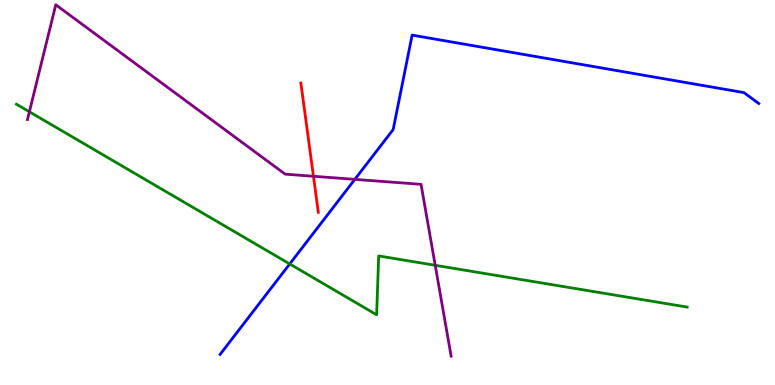[{'lines': ['blue', 'red'], 'intersections': []}, {'lines': ['green', 'red'], 'intersections': []}, {'lines': ['purple', 'red'], 'intersections': [{'x': 4.04, 'y': 5.42}]}, {'lines': ['blue', 'green'], 'intersections': [{'x': 3.74, 'y': 3.14}]}, {'lines': ['blue', 'purple'], 'intersections': [{'x': 4.58, 'y': 5.34}]}, {'lines': ['green', 'purple'], 'intersections': [{'x': 0.379, 'y': 7.1}, {'x': 5.62, 'y': 3.11}]}]